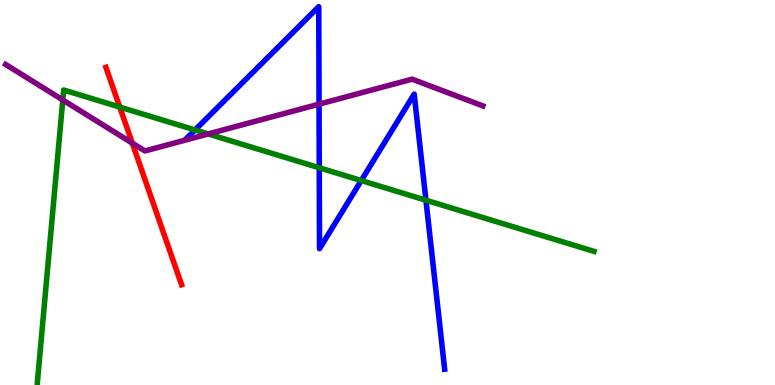[{'lines': ['blue', 'red'], 'intersections': []}, {'lines': ['green', 'red'], 'intersections': [{'x': 1.55, 'y': 7.22}]}, {'lines': ['purple', 'red'], 'intersections': [{'x': 1.71, 'y': 6.28}]}, {'lines': ['blue', 'green'], 'intersections': [{'x': 2.52, 'y': 6.62}, {'x': 4.12, 'y': 5.64}, {'x': 4.66, 'y': 5.31}, {'x': 5.5, 'y': 4.8}]}, {'lines': ['blue', 'purple'], 'intersections': [{'x': 4.12, 'y': 7.29}]}, {'lines': ['green', 'purple'], 'intersections': [{'x': 0.81, 'y': 7.4}, {'x': 2.69, 'y': 6.52}]}]